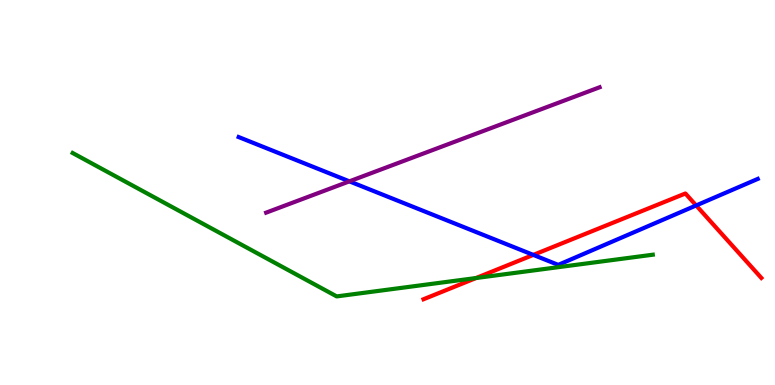[{'lines': ['blue', 'red'], 'intersections': [{'x': 6.88, 'y': 3.38}, {'x': 8.98, 'y': 4.66}]}, {'lines': ['green', 'red'], 'intersections': [{'x': 6.14, 'y': 2.78}]}, {'lines': ['purple', 'red'], 'intersections': []}, {'lines': ['blue', 'green'], 'intersections': []}, {'lines': ['blue', 'purple'], 'intersections': [{'x': 4.51, 'y': 5.29}]}, {'lines': ['green', 'purple'], 'intersections': []}]